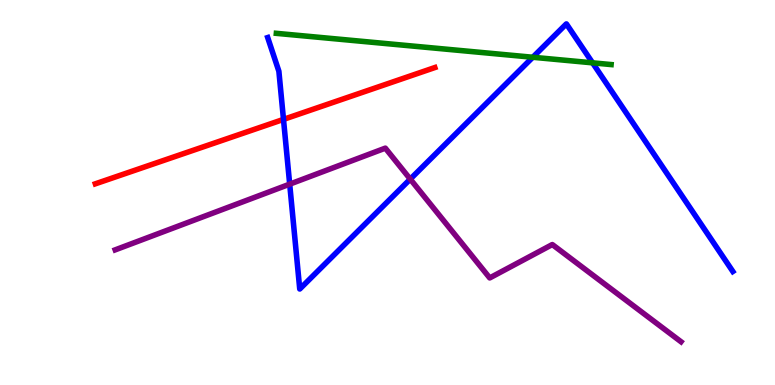[{'lines': ['blue', 'red'], 'intersections': [{'x': 3.66, 'y': 6.9}]}, {'lines': ['green', 'red'], 'intersections': []}, {'lines': ['purple', 'red'], 'intersections': []}, {'lines': ['blue', 'green'], 'intersections': [{'x': 6.87, 'y': 8.51}, {'x': 7.65, 'y': 8.37}]}, {'lines': ['blue', 'purple'], 'intersections': [{'x': 3.74, 'y': 5.22}, {'x': 5.29, 'y': 5.35}]}, {'lines': ['green', 'purple'], 'intersections': []}]